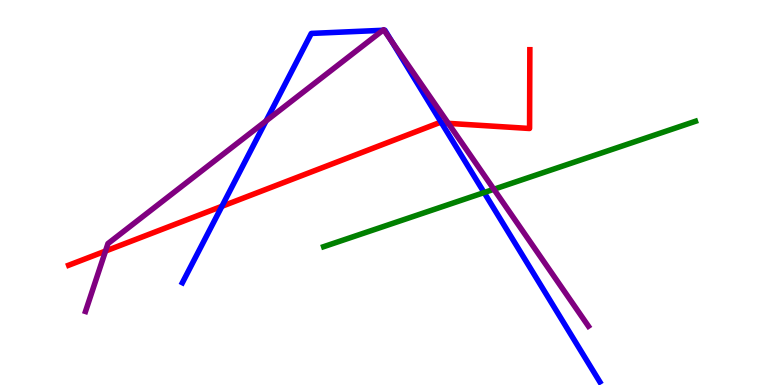[{'lines': ['blue', 'red'], 'intersections': [{'x': 2.86, 'y': 4.64}, {'x': 5.7, 'y': 6.81}]}, {'lines': ['green', 'red'], 'intersections': []}, {'lines': ['purple', 'red'], 'intersections': [{'x': 1.36, 'y': 3.48}, {'x': 5.78, 'y': 6.8}]}, {'lines': ['blue', 'green'], 'intersections': [{'x': 6.25, 'y': 5.0}]}, {'lines': ['blue', 'purple'], 'intersections': [{'x': 3.43, 'y': 6.86}, {'x': 4.94, 'y': 9.21}, {'x': 4.96, 'y': 9.21}, {'x': 5.05, 'y': 8.93}]}, {'lines': ['green', 'purple'], 'intersections': [{'x': 6.37, 'y': 5.08}]}]